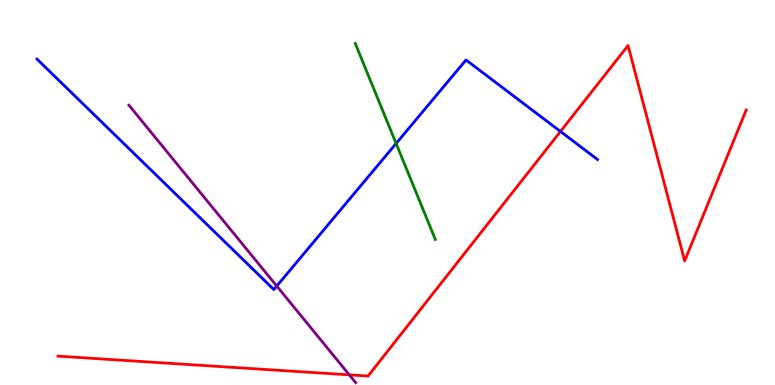[{'lines': ['blue', 'red'], 'intersections': [{'x': 7.23, 'y': 6.59}]}, {'lines': ['green', 'red'], 'intersections': []}, {'lines': ['purple', 'red'], 'intersections': [{'x': 4.51, 'y': 0.263}]}, {'lines': ['blue', 'green'], 'intersections': [{'x': 5.11, 'y': 6.27}]}, {'lines': ['blue', 'purple'], 'intersections': [{'x': 3.57, 'y': 2.57}]}, {'lines': ['green', 'purple'], 'intersections': []}]